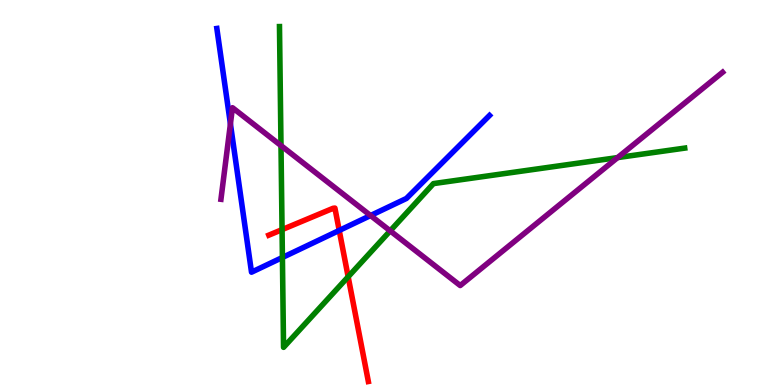[{'lines': ['blue', 'red'], 'intersections': [{'x': 4.38, 'y': 4.01}]}, {'lines': ['green', 'red'], 'intersections': [{'x': 3.64, 'y': 4.04}, {'x': 4.49, 'y': 2.81}]}, {'lines': ['purple', 'red'], 'intersections': []}, {'lines': ['blue', 'green'], 'intersections': [{'x': 3.64, 'y': 3.31}]}, {'lines': ['blue', 'purple'], 'intersections': [{'x': 2.97, 'y': 6.78}, {'x': 4.78, 'y': 4.4}]}, {'lines': ['green', 'purple'], 'intersections': [{'x': 3.63, 'y': 6.22}, {'x': 5.03, 'y': 4.0}, {'x': 7.97, 'y': 5.91}]}]